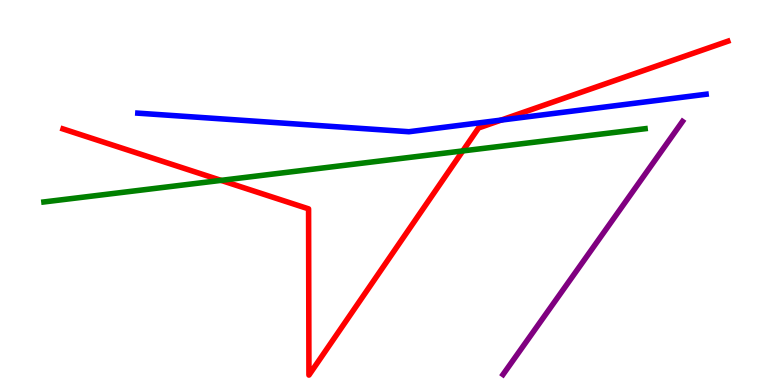[{'lines': ['blue', 'red'], 'intersections': [{'x': 6.47, 'y': 6.88}]}, {'lines': ['green', 'red'], 'intersections': [{'x': 2.85, 'y': 5.31}, {'x': 5.97, 'y': 6.08}]}, {'lines': ['purple', 'red'], 'intersections': []}, {'lines': ['blue', 'green'], 'intersections': []}, {'lines': ['blue', 'purple'], 'intersections': []}, {'lines': ['green', 'purple'], 'intersections': []}]